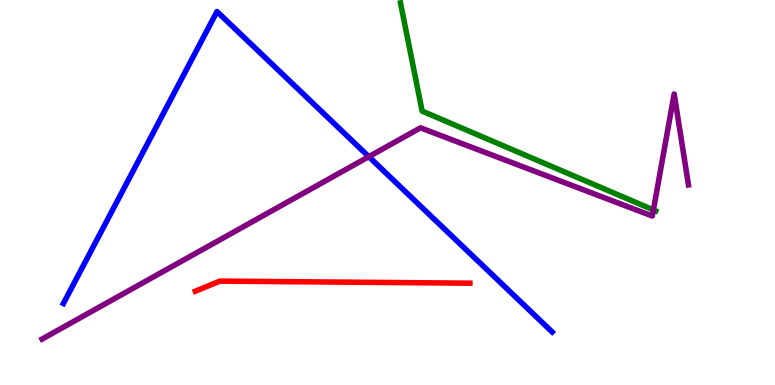[{'lines': ['blue', 'red'], 'intersections': []}, {'lines': ['green', 'red'], 'intersections': []}, {'lines': ['purple', 'red'], 'intersections': []}, {'lines': ['blue', 'green'], 'intersections': []}, {'lines': ['blue', 'purple'], 'intersections': [{'x': 4.76, 'y': 5.93}]}, {'lines': ['green', 'purple'], 'intersections': [{'x': 8.43, 'y': 4.55}]}]